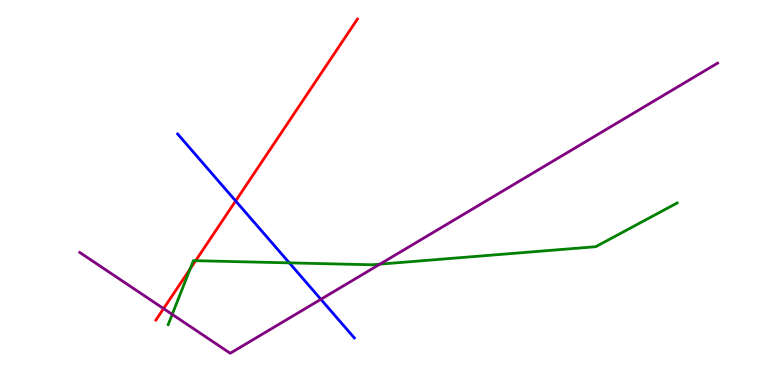[{'lines': ['blue', 'red'], 'intersections': [{'x': 3.04, 'y': 4.78}]}, {'lines': ['green', 'red'], 'intersections': [{'x': 2.45, 'y': 3.01}, {'x': 2.52, 'y': 3.23}]}, {'lines': ['purple', 'red'], 'intersections': [{'x': 2.11, 'y': 1.98}]}, {'lines': ['blue', 'green'], 'intersections': [{'x': 3.73, 'y': 3.17}]}, {'lines': ['blue', 'purple'], 'intersections': [{'x': 4.14, 'y': 2.23}]}, {'lines': ['green', 'purple'], 'intersections': [{'x': 2.22, 'y': 1.83}, {'x': 4.9, 'y': 3.14}]}]